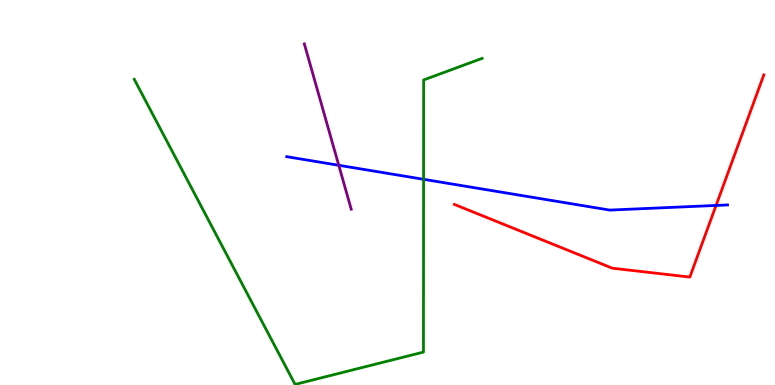[{'lines': ['blue', 'red'], 'intersections': [{'x': 9.24, 'y': 4.66}]}, {'lines': ['green', 'red'], 'intersections': []}, {'lines': ['purple', 'red'], 'intersections': []}, {'lines': ['blue', 'green'], 'intersections': [{'x': 5.47, 'y': 5.34}]}, {'lines': ['blue', 'purple'], 'intersections': [{'x': 4.37, 'y': 5.71}]}, {'lines': ['green', 'purple'], 'intersections': []}]